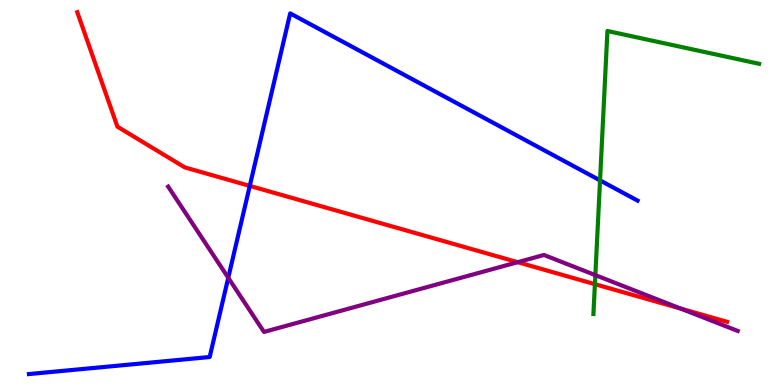[{'lines': ['blue', 'red'], 'intersections': [{'x': 3.22, 'y': 5.17}]}, {'lines': ['green', 'red'], 'intersections': [{'x': 7.68, 'y': 2.62}]}, {'lines': ['purple', 'red'], 'intersections': [{'x': 6.68, 'y': 3.19}, {'x': 8.79, 'y': 1.98}]}, {'lines': ['blue', 'green'], 'intersections': [{'x': 7.74, 'y': 5.31}]}, {'lines': ['blue', 'purple'], 'intersections': [{'x': 2.95, 'y': 2.79}]}, {'lines': ['green', 'purple'], 'intersections': [{'x': 7.68, 'y': 2.85}]}]